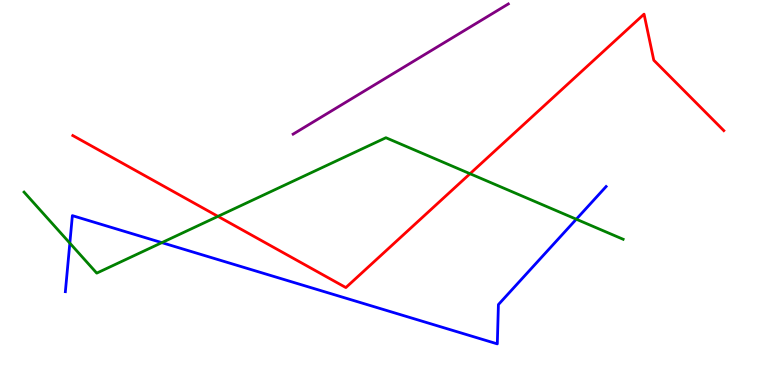[{'lines': ['blue', 'red'], 'intersections': []}, {'lines': ['green', 'red'], 'intersections': [{'x': 2.81, 'y': 4.38}, {'x': 6.06, 'y': 5.49}]}, {'lines': ['purple', 'red'], 'intersections': []}, {'lines': ['blue', 'green'], 'intersections': [{'x': 0.901, 'y': 3.68}, {'x': 2.09, 'y': 3.7}, {'x': 7.44, 'y': 4.31}]}, {'lines': ['blue', 'purple'], 'intersections': []}, {'lines': ['green', 'purple'], 'intersections': []}]